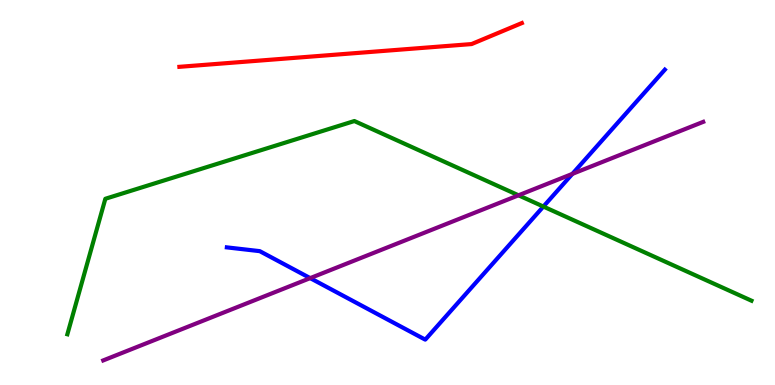[{'lines': ['blue', 'red'], 'intersections': []}, {'lines': ['green', 'red'], 'intersections': []}, {'lines': ['purple', 'red'], 'intersections': []}, {'lines': ['blue', 'green'], 'intersections': [{'x': 7.01, 'y': 4.63}]}, {'lines': ['blue', 'purple'], 'intersections': [{'x': 4.0, 'y': 2.78}, {'x': 7.39, 'y': 5.48}]}, {'lines': ['green', 'purple'], 'intersections': [{'x': 6.69, 'y': 4.93}]}]